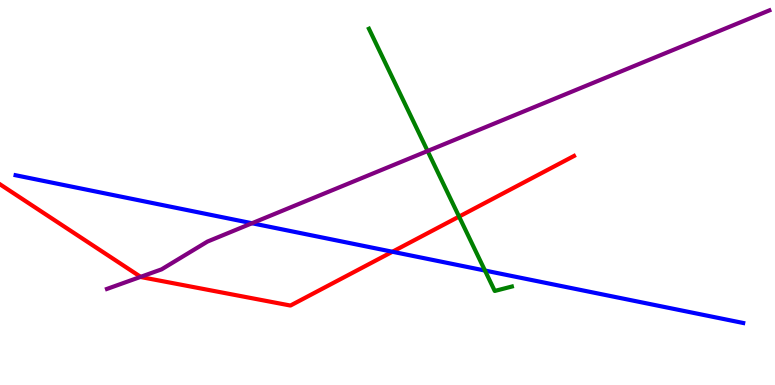[{'lines': ['blue', 'red'], 'intersections': [{'x': 5.06, 'y': 3.46}]}, {'lines': ['green', 'red'], 'intersections': [{'x': 5.92, 'y': 4.37}]}, {'lines': ['purple', 'red'], 'intersections': [{'x': 1.81, 'y': 2.81}]}, {'lines': ['blue', 'green'], 'intersections': [{'x': 6.26, 'y': 2.97}]}, {'lines': ['blue', 'purple'], 'intersections': [{'x': 3.25, 'y': 4.2}]}, {'lines': ['green', 'purple'], 'intersections': [{'x': 5.52, 'y': 6.08}]}]